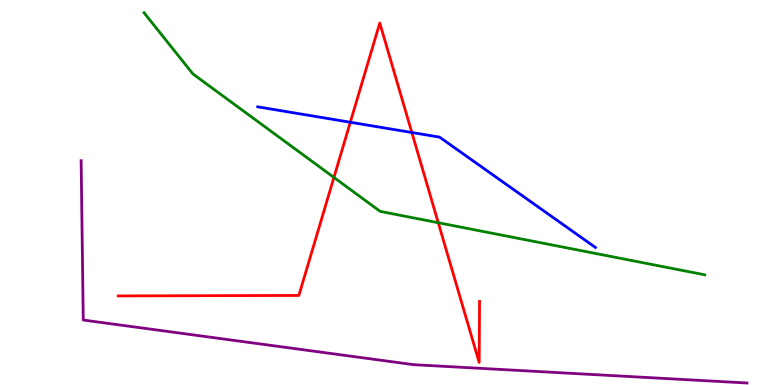[{'lines': ['blue', 'red'], 'intersections': [{'x': 4.52, 'y': 6.82}, {'x': 5.31, 'y': 6.56}]}, {'lines': ['green', 'red'], 'intersections': [{'x': 4.31, 'y': 5.39}, {'x': 5.66, 'y': 4.22}]}, {'lines': ['purple', 'red'], 'intersections': []}, {'lines': ['blue', 'green'], 'intersections': []}, {'lines': ['blue', 'purple'], 'intersections': []}, {'lines': ['green', 'purple'], 'intersections': []}]